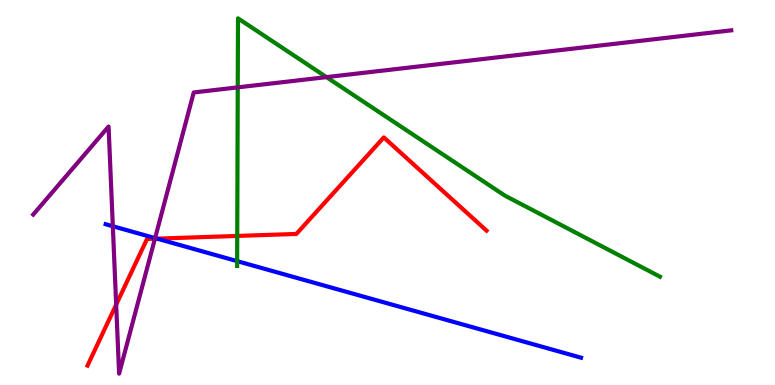[{'lines': ['blue', 'red'], 'intersections': [{'x': 2.03, 'y': 3.8}]}, {'lines': ['green', 'red'], 'intersections': [{'x': 3.06, 'y': 3.87}]}, {'lines': ['purple', 'red'], 'intersections': [{'x': 1.5, 'y': 2.09}, {'x': 2.0, 'y': 3.8}]}, {'lines': ['blue', 'green'], 'intersections': [{'x': 3.06, 'y': 3.22}]}, {'lines': ['blue', 'purple'], 'intersections': [{'x': 1.46, 'y': 4.12}, {'x': 2.0, 'y': 3.82}]}, {'lines': ['green', 'purple'], 'intersections': [{'x': 3.07, 'y': 7.73}, {'x': 4.21, 'y': 8.0}]}]